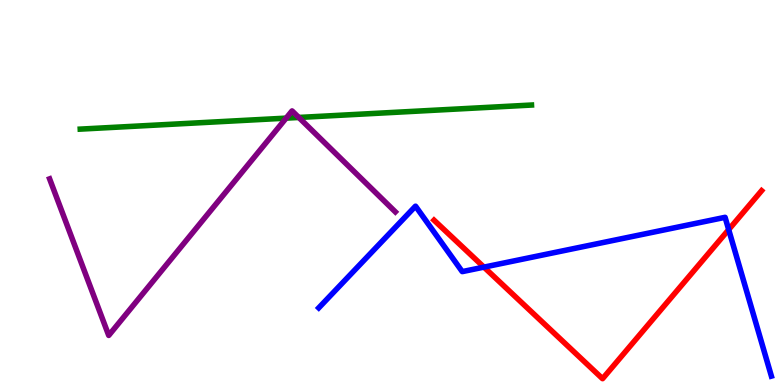[{'lines': ['blue', 'red'], 'intersections': [{'x': 6.24, 'y': 3.06}, {'x': 9.4, 'y': 4.04}]}, {'lines': ['green', 'red'], 'intersections': []}, {'lines': ['purple', 'red'], 'intersections': []}, {'lines': ['blue', 'green'], 'intersections': []}, {'lines': ['blue', 'purple'], 'intersections': []}, {'lines': ['green', 'purple'], 'intersections': [{'x': 3.69, 'y': 6.93}, {'x': 3.86, 'y': 6.95}]}]